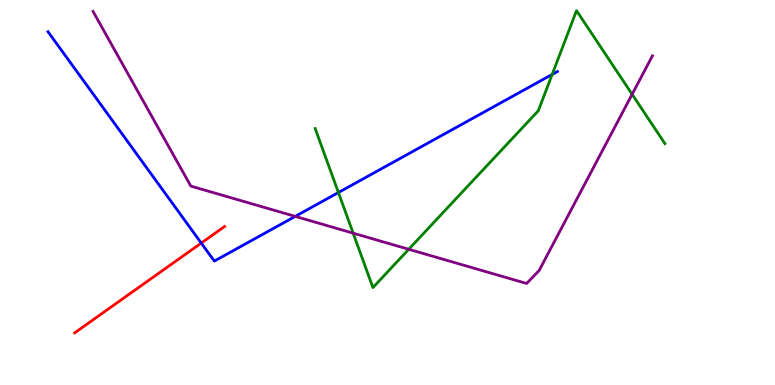[{'lines': ['blue', 'red'], 'intersections': [{'x': 2.6, 'y': 3.69}]}, {'lines': ['green', 'red'], 'intersections': []}, {'lines': ['purple', 'red'], 'intersections': []}, {'lines': ['blue', 'green'], 'intersections': [{'x': 4.37, 'y': 5.0}, {'x': 7.12, 'y': 8.07}]}, {'lines': ['blue', 'purple'], 'intersections': [{'x': 3.81, 'y': 4.38}]}, {'lines': ['green', 'purple'], 'intersections': [{'x': 4.56, 'y': 3.94}, {'x': 5.27, 'y': 3.53}, {'x': 8.16, 'y': 7.55}]}]